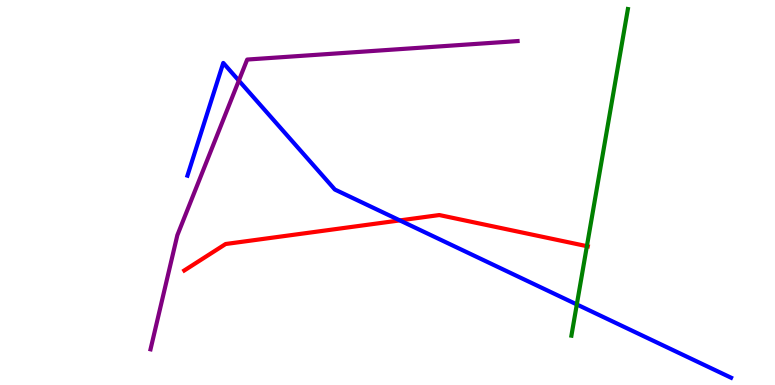[{'lines': ['blue', 'red'], 'intersections': [{'x': 5.16, 'y': 4.28}]}, {'lines': ['green', 'red'], 'intersections': [{'x': 7.57, 'y': 3.61}]}, {'lines': ['purple', 'red'], 'intersections': []}, {'lines': ['blue', 'green'], 'intersections': [{'x': 7.44, 'y': 2.09}]}, {'lines': ['blue', 'purple'], 'intersections': [{'x': 3.08, 'y': 7.91}]}, {'lines': ['green', 'purple'], 'intersections': []}]